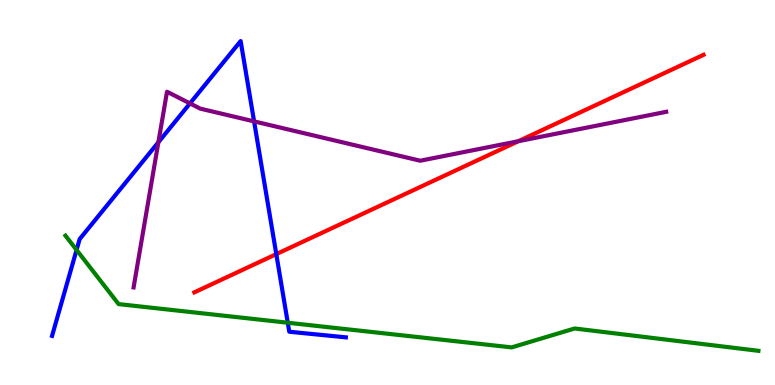[{'lines': ['blue', 'red'], 'intersections': [{'x': 3.57, 'y': 3.4}]}, {'lines': ['green', 'red'], 'intersections': []}, {'lines': ['purple', 'red'], 'intersections': [{'x': 6.69, 'y': 6.33}]}, {'lines': ['blue', 'green'], 'intersections': [{'x': 0.988, 'y': 3.51}, {'x': 3.71, 'y': 1.62}]}, {'lines': ['blue', 'purple'], 'intersections': [{'x': 2.04, 'y': 6.3}, {'x': 2.45, 'y': 7.31}, {'x': 3.28, 'y': 6.85}]}, {'lines': ['green', 'purple'], 'intersections': []}]